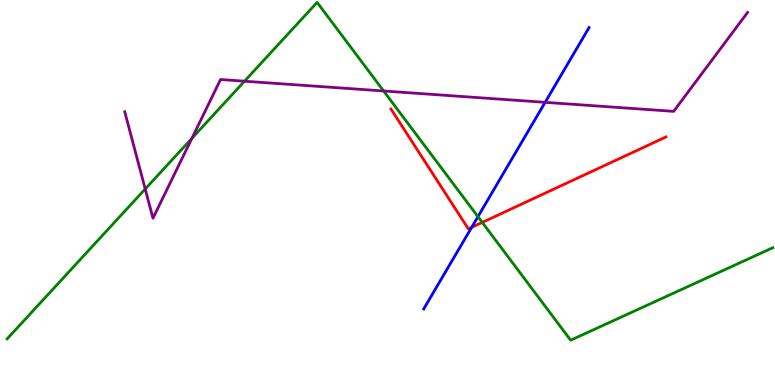[{'lines': ['blue', 'red'], 'intersections': [{'x': 6.09, 'y': 4.1}]}, {'lines': ['green', 'red'], 'intersections': [{'x': 6.22, 'y': 4.22}]}, {'lines': ['purple', 'red'], 'intersections': []}, {'lines': ['blue', 'green'], 'intersections': [{'x': 6.17, 'y': 4.37}]}, {'lines': ['blue', 'purple'], 'intersections': [{'x': 7.03, 'y': 7.34}]}, {'lines': ['green', 'purple'], 'intersections': [{'x': 1.87, 'y': 5.09}, {'x': 2.48, 'y': 6.41}, {'x': 3.15, 'y': 7.89}, {'x': 4.95, 'y': 7.64}]}]